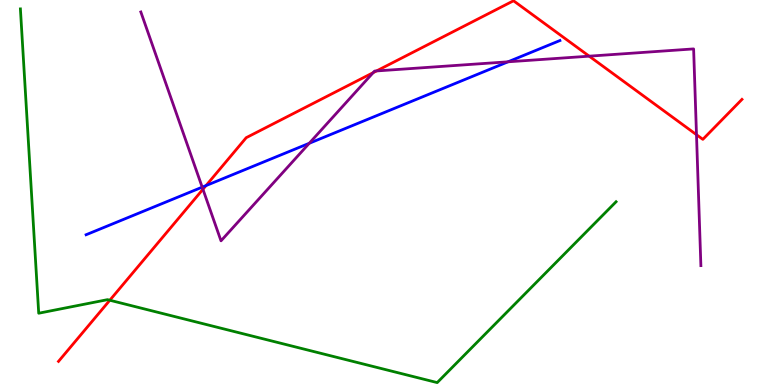[{'lines': ['blue', 'red'], 'intersections': [{'x': 2.66, 'y': 5.18}]}, {'lines': ['green', 'red'], 'intersections': [{'x': 1.42, 'y': 2.2}]}, {'lines': ['purple', 'red'], 'intersections': [{'x': 2.62, 'y': 5.08}, {'x': 4.81, 'y': 8.11}, {'x': 4.86, 'y': 8.16}, {'x': 7.6, 'y': 8.54}, {'x': 8.99, 'y': 6.5}]}, {'lines': ['blue', 'green'], 'intersections': []}, {'lines': ['blue', 'purple'], 'intersections': [{'x': 2.61, 'y': 5.14}, {'x': 3.99, 'y': 6.28}, {'x': 6.56, 'y': 8.39}]}, {'lines': ['green', 'purple'], 'intersections': []}]